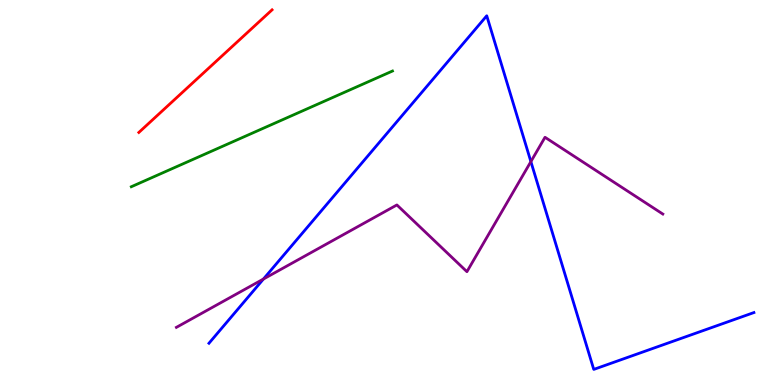[{'lines': ['blue', 'red'], 'intersections': []}, {'lines': ['green', 'red'], 'intersections': []}, {'lines': ['purple', 'red'], 'intersections': []}, {'lines': ['blue', 'green'], 'intersections': []}, {'lines': ['blue', 'purple'], 'intersections': [{'x': 3.4, 'y': 2.75}, {'x': 6.85, 'y': 5.8}]}, {'lines': ['green', 'purple'], 'intersections': []}]